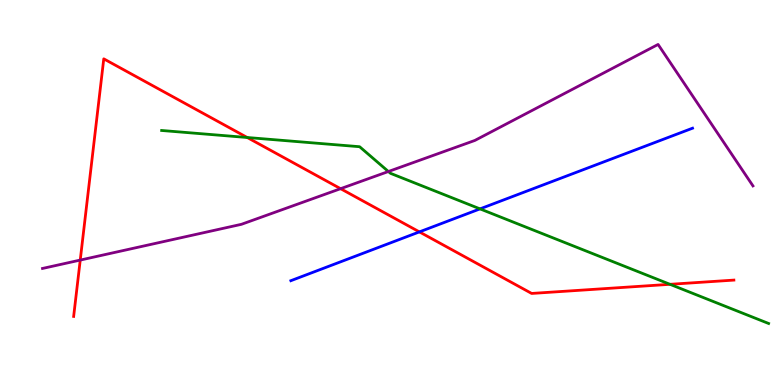[{'lines': ['blue', 'red'], 'intersections': [{'x': 5.41, 'y': 3.98}]}, {'lines': ['green', 'red'], 'intersections': [{'x': 3.19, 'y': 6.43}, {'x': 8.64, 'y': 2.62}]}, {'lines': ['purple', 'red'], 'intersections': [{'x': 1.04, 'y': 3.24}, {'x': 4.39, 'y': 5.1}]}, {'lines': ['blue', 'green'], 'intersections': [{'x': 6.19, 'y': 4.57}]}, {'lines': ['blue', 'purple'], 'intersections': []}, {'lines': ['green', 'purple'], 'intersections': [{'x': 5.01, 'y': 5.55}]}]